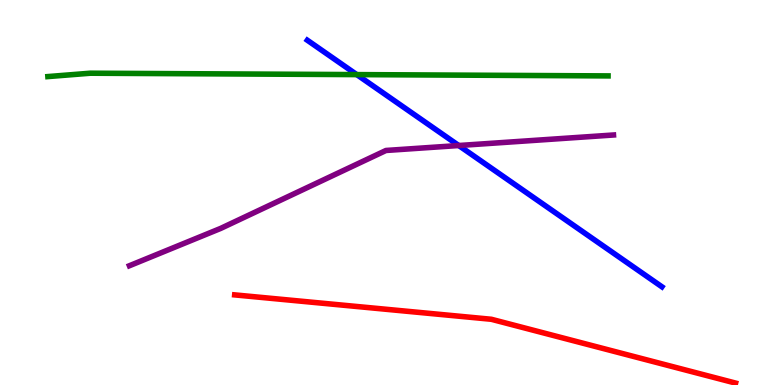[{'lines': ['blue', 'red'], 'intersections': []}, {'lines': ['green', 'red'], 'intersections': []}, {'lines': ['purple', 'red'], 'intersections': []}, {'lines': ['blue', 'green'], 'intersections': [{'x': 4.6, 'y': 8.06}]}, {'lines': ['blue', 'purple'], 'intersections': [{'x': 5.92, 'y': 6.22}]}, {'lines': ['green', 'purple'], 'intersections': []}]